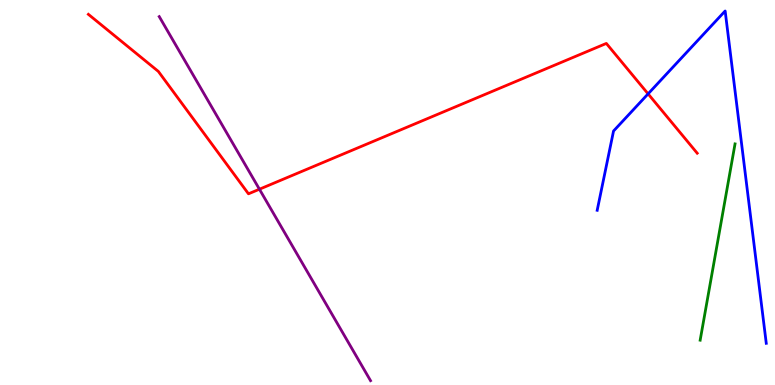[{'lines': ['blue', 'red'], 'intersections': [{'x': 8.36, 'y': 7.56}]}, {'lines': ['green', 'red'], 'intersections': []}, {'lines': ['purple', 'red'], 'intersections': [{'x': 3.35, 'y': 5.09}]}, {'lines': ['blue', 'green'], 'intersections': []}, {'lines': ['blue', 'purple'], 'intersections': []}, {'lines': ['green', 'purple'], 'intersections': []}]